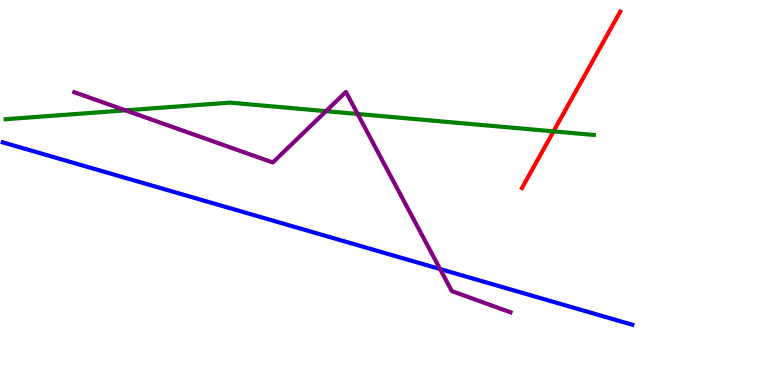[{'lines': ['blue', 'red'], 'intersections': []}, {'lines': ['green', 'red'], 'intersections': [{'x': 7.14, 'y': 6.59}]}, {'lines': ['purple', 'red'], 'intersections': []}, {'lines': ['blue', 'green'], 'intersections': []}, {'lines': ['blue', 'purple'], 'intersections': [{'x': 5.68, 'y': 3.01}]}, {'lines': ['green', 'purple'], 'intersections': [{'x': 1.62, 'y': 7.13}, {'x': 4.21, 'y': 7.11}, {'x': 4.61, 'y': 7.04}]}]